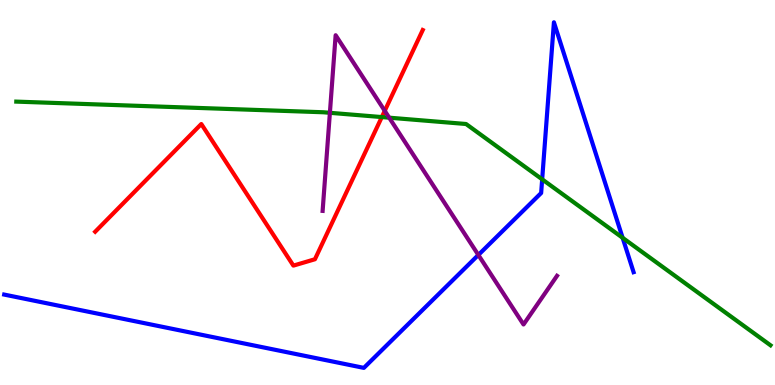[{'lines': ['blue', 'red'], 'intersections': []}, {'lines': ['green', 'red'], 'intersections': [{'x': 4.93, 'y': 6.96}]}, {'lines': ['purple', 'red'], 'intersections': [{'x': 4.96, 'y': 7.12}]}, {'lines': ['blue', 'green'], 'intersections': [{'x': 7.0, 'y': 5.34}, {'x': 8.03, 'y': 3.82}]}, {'lines': ['blue', 'purple'], 'intersections': [{'x': 6.17, 'y': 3.38}]}, {'lines': ['green', 'purple'], 'intersections': [{'x': 4.26, 'y': 7.07}, {'x': 5.02, 'y': 6.94}]}]